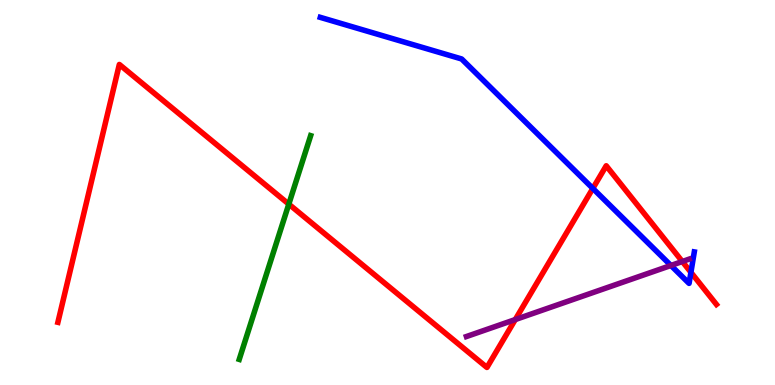[{'lines': ['blue', 'red'], 'intersections': [{'x': 7.65, 'y': 5.11}, {'x': 8.92, 'y': 2.93}]}, {'lines': ['green', 'red'], 'intersections': [{'x': 3.73, 'y': 4.7}]}, {'lines': ['purple', 'red'], 'intersections': [{'x': 6.65, 'y': 1.7}, {'x': 8.8, 'y': 3.21}]}, {'lines': ['blue', 'green'], 'intersections': []}, {'lines': ['blue', 'purple'], 'intersections': [{'x': 8.66, 'y': 3.1}]}, {'lines': ['green', 'purple'], 'intersections': []}]